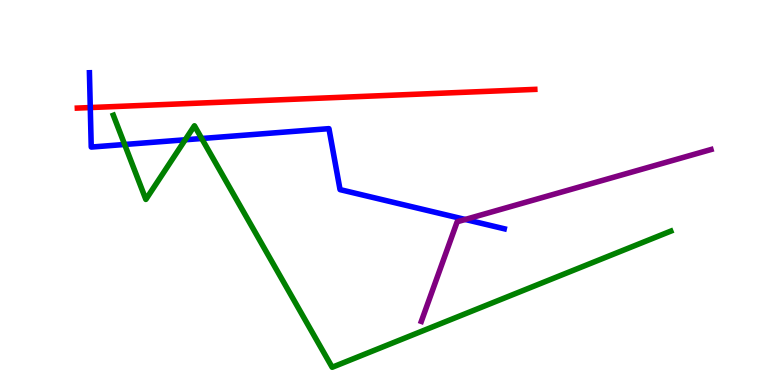[{'lines': ['blue', 'red'], 'intersections': [{'x': 1.16, 'y': 7.21}]}, {'lines': ['green', 'red'], 'intersections': []}, {'lines': ['purple', 'red'], 'intersections': []}, {'lines': ['blue', 'green'], 'intersections': [{'x': 1.61, 'y': 6.25}, {'x': 2.39, 'y': 6.37}, {'x': 2.6, 'y': 6.4}]}, {'lines': ['blue', 'purple'], 'intersections': [{'x': 6.0, 'y': 4.3}]}, {'lines': ['green', 'purple'], 'intersections': []}]